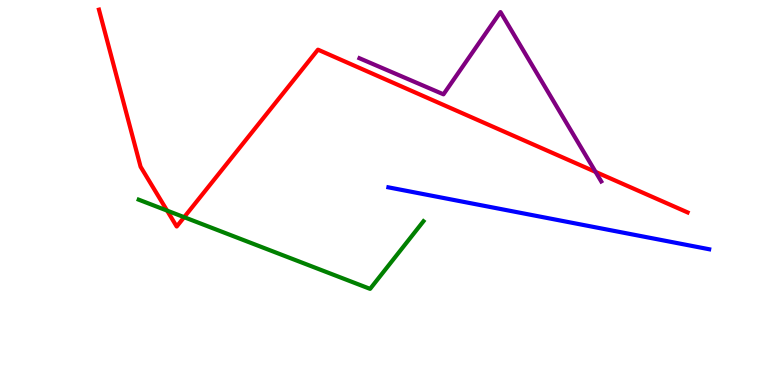[{'lines': ['blue', 'red'], 'intersections': []}, {'lines': ['green', 'red'], 'intersections': [{'x': 2.16, 'y': 4.53}, {'x': 2.38, 'y': 4.36}]}, {'lines': ['purple', 'red'], 'intersections': [{'x': 7.68, 'y': 5.54}]}, {'lines': ['blue', 'green'], 'intersections': []}, {'lines': ['blue', 'purple'], 'intersections': []}, {'lines': ['green', 'purple'], 'intersections': []}]